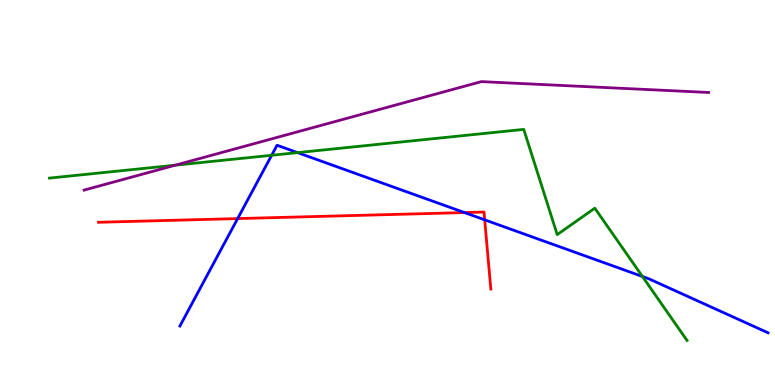[{'lines': ['blue', 'red'], 'intersections': [{'x': 3.07, 'y': 4.32}, {'x': 5.99, 'y': 4.48}, {'x': 6.25, 'y': 4.29}]}, {'lines': ['green', 'red'], 'intersections': []}, {'lines': ['purple', 'red'], 'intersections': []}, {'lines': ['blue', 'green'], 'intersections': [{'x': 3.51, 'y': 5.97}, {'x': 3.84, 'y': 6.04}, {'x': 8.29, 'y': 2.82}]}, {'lines': ['blue', 'purple'], 'intersections': []}, {'lines': ['green', 'purple'], 'intersections': [{'x': 2.26, 'y': 5.71}]}]